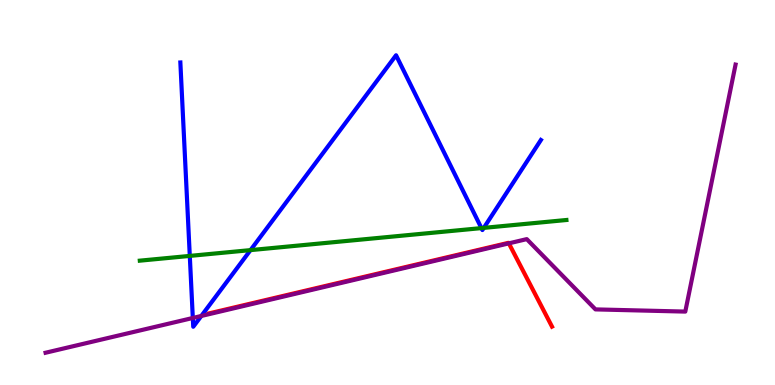[{'lines': ['blue', 'red'], 'intersections': []}, {'lines': ['green', 'red'], 'intersections': []}, {'lines': ['purple', 'red'], 'intersections': [{'x': 6.57, 'y': 3.68}]}, {'lines': ['blue', 'green'], 'intersections': [{'x': 2.45, 'y': 3.35}, {'x': 3.23, 'y': 3.5}, {'x': 6.21, 'y': 4.08}, {'x': 6.24, 'y': 4.08}]}, {'lines': ['blue', 'purple'], 'intersections': [{'x': 2.49, 'y': 1.74}, {'x': 2.6, 'y': 1.79}]}, {'lines': ['green', 'purple'], 'intersections': []}]